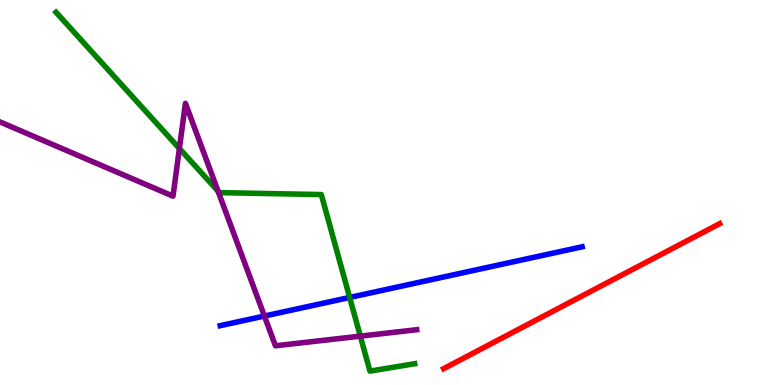[{'lines': ['blue', 'red'], 'intersections': []}, {'lines': ['green', 'red'], 'intersections': []}, {'lines': ['purple', 'red'], 'intersections': []}, {'lines': ['blue', 'green'], 'intersections': [{'x': 4.51, 'y': 2.27}]}, {'lines': ['blue', 'purple'], 'intersections': [{'x': 3.41, 'y': 1.79}]}, {'lines': ['green', 'purple'], 'intersections': [{'x': 2.31, 'y': 6.14}, {'x': 2.81, 'y': 5.03}, {'x': 4.65, 'y': 1.27}]}]